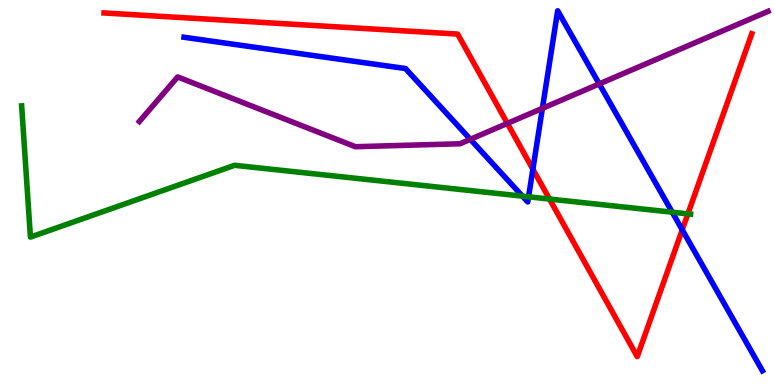[{'lines': ['blue', 'red'], 'intersections': [{'x': 6.88, 'y': 5.61}, {'x': 8.8, 'y': 4.03}]}, {'lines': ['green', 'red'], 'intersections': [{'x': 7.09, 'y': 4.83}, {'x': 8.88, 'y': 4.44}]}, {'lines': ['purple', 'red'], 'intersections': [{'x': 6.55, 'y': 6.79}]}, {'lines': ['blue', 'green'], 'intersections': [{'x': 6.74, 'y': 4.91}, {'x': 6.82, 'y': 4.89}, {'x': 8.67, 'y': 4.49}]}, {'lines': ['blue', 'purple'], 'intersections': [{'x': 6.07, 'y': 6.38}, {'x': 7.0, 'y': 7.19}, {'x': 7.73, 'y': 7.82}]}, {'lines': ['green', 'purple'], 'intersections': []}]